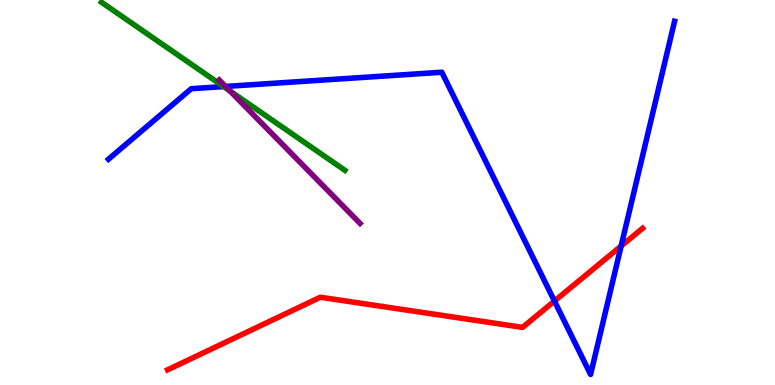[{'lines': ['blue', 'red'], 'intersections': [{'x': 7.15, 'y': 2.18}, {'x': 8.01, 'y': 3.61}]}, {'lines': ['green', 'red'], 'intersections': []}, {'lines': ['purple', 'red'], 'intersections': []}, {'lines': ['blue', 'green'], 'intersections': [{'x': 2.89, 'y': 7.75}]}, {'lines': ['blue', 'purple'], 'intersections': [{'x': 2.91, 'y': 7.75}]}, {'lines': ['green', 'purple'], 'intersections': [{'x': 2.97, 'y': 7.64}]}]